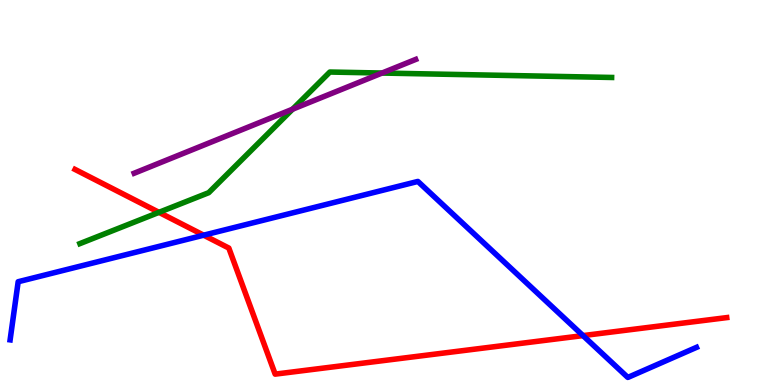[{'lines': ['blue', 'red'], 'intersections': [{'x': 2.63, 'y': 3.89}, {'x': 7.52, 'y': 1.28}]}, {'lines': ['green', 'red'], 'intersections': [{'x': 2.05, 'y': 4.48}]}, {'lines': ['purple', 'red'], 'intersections': []}, {'lines': ['blue', 'green'], 'intersections': []}, {'lines': ['blue', 'purple'], 'intersections': []}, {'lines': ['green', 'purple'], 'intersections': [{'x': 3.77, 'y': 7.16}, {'x': 4.93, 'y': 8.1}]}]